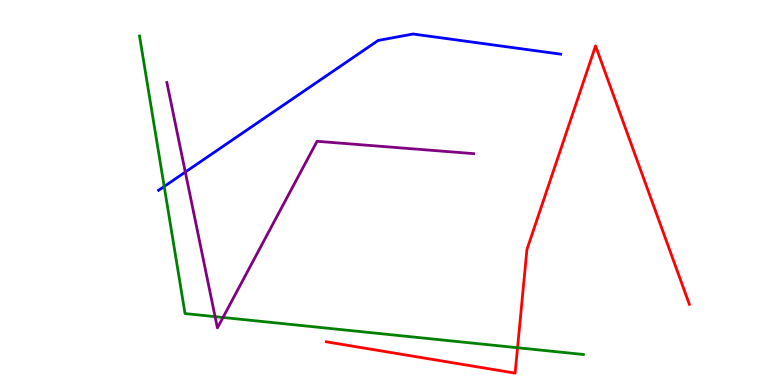[{'lines': ['blue', 'red'], 'intersections': []}, {'lines': ['green', 'red'], 'intersections': [{'x': 6.68, 'y': 0.968}]}, {'lines': ['purple', 'red'], 'intersections': []}, {'lines': ['blue', 'green'], 'intersections': [{'x': 2.12, 'y': 5.16}]}, {'lines': ['blue', 'purple'], 'intersections': [{'x': 2.39, 'y': 5.53}]}, {'lines': ['green', 'purple'], 'intersections': [{'x': 2.78, 'y': 1.78}, {'x': 2.88, 'y': 1.75}]}]